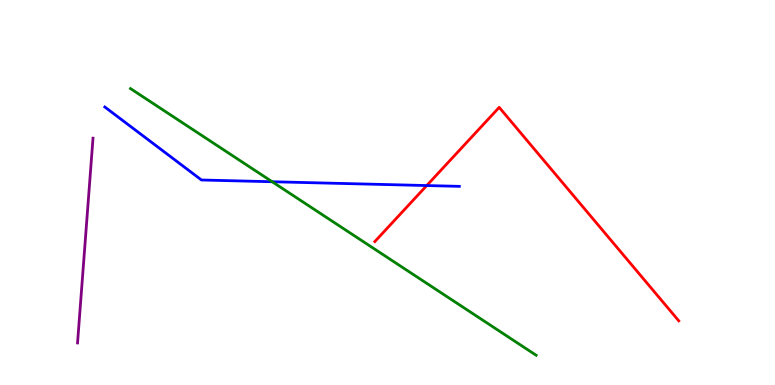[{'lines': ['blue', 'red'], 'intersections': [{'x': 5.51, 'y': 5.18}]}, {'lines': ['green', 'red'], 'intersections': []}, {'lines': ['purple', 'red'], 'intersections': []}, {'lines': ['blue', 'green'], 'intersections': [{'x': 3.51, 'y': 5.28}]}, {'lines': ['blue', 'purple'], 'intersections': []}, {'lines': ['green', 'purple'], 'intersections': []}]